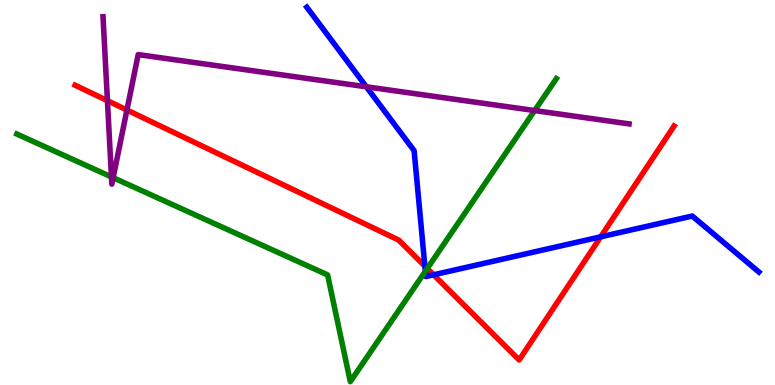[{'lines': ['blue', 'red'], 'intersections': [{'x': 5.48, 'y': 3.09}, {'x': 5.59, 'y': 2.86}, {'x': 7.75, 'y': 3.85}]}, {'lines': ['green', 'red'], 'intersections': [{'x': 5.51, 'y': 3.03}]}, {'lines': ['purple', 'red'], 'intersections': [{'x': 1.39, 'y': 7.38}, {'x': 1.64, 'y': 7.14}]}, {'lines': ['blue', 'green'], 'intersections': [{'x': 5.49, 'y': 2.95}]}, {'lines': ['blue', 'purple'], 'intersections': [{'x': 4.73, 'y': 7.75}]}, {'lines': ['green', 'purple'], 'intersections': [{'x': 1.44, 'y': 5.4}, {'x': 1.46, 'y': 5.38}, {'x': 6.9, 'y': 7.13}]}]